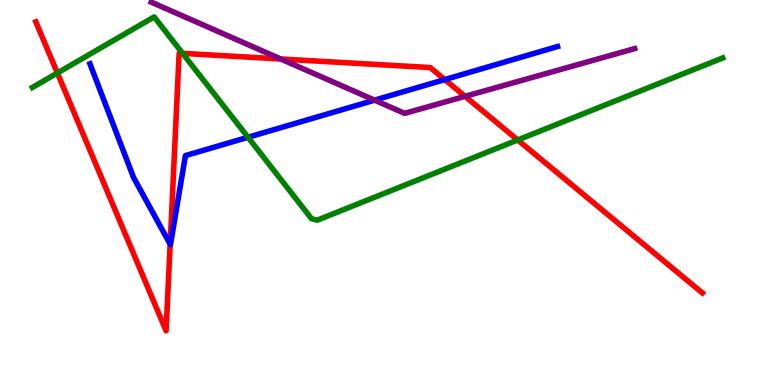[{'lines': ['blue', 'red'], 'intersections': [{'x': 2.2, 'y': 3.66}, {'x': 5.74, 'y': 7.93}]}, {'lines': ['green', 'red'], 'intersections': [{'x': 0.74, 'y': 8.1}, {'x': 2.36, 'y': 8.61}, {'x': 6.68, 'y': 6.36}]}, {'lines': ['purple', 'red'], 'intersections': [{'x': 3.62, 'y': 8.47}, {'x': 6.0, 'y': 7.5}]}, {'lines': ['blue', 'green'], 'intersections': [{'x': 3.2, 'y': 6.43}]}, {'lines': ['blue', 'purple'], 'intersections': [{'x': 4.83, 'y': 7.4}]}, {'lines': ['green', 'purple'], 'intersections': []}]